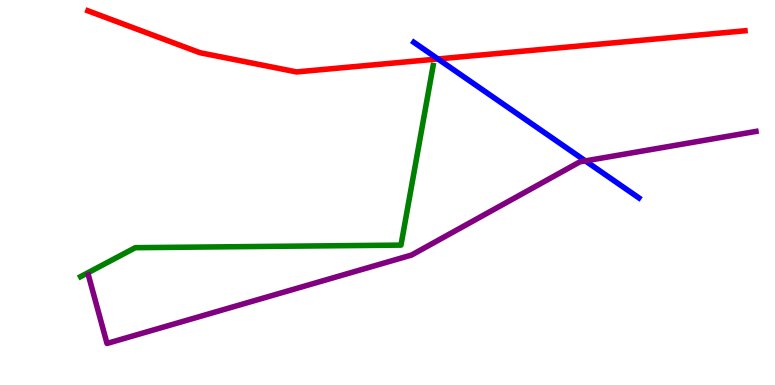[{'lines': ['blue', 'red'], 'intersections': [{'x': 5.65, 'y': 8.47}]}, {'lines': ['green', 'red'], 'intersections': []}, {'lines': ['purple', 'red'], 'intersections': []}, {'lines': ['blue', 'green'], 'intersections': []}, {'lines': ['blue', 'purple'], 'intersections': [{'x': 7.55, 'y': 5.82}]}, {'lines': ['green', 'purple'], 'intersections': []}]